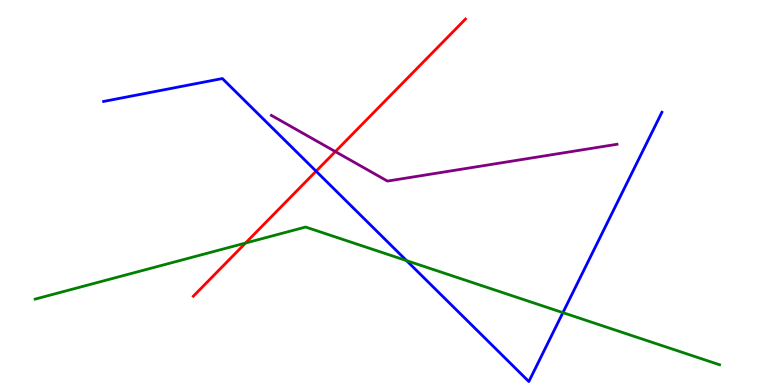[{'lines': ['blue', 'red'], 'intersections': [{'x': 4.08, 'y': 5.55}]}, {'lines': ['green', 'red'], 'intersections': [{'x': 3.17, 'y': 3.69}]}, {'lines': ['purple', 'red'], 'intersections': [{'x': 4.33, 'y': 6.06}]}, {'lines': ['blue', 'green'], 'intersections': [{'x': 5.25, 'y': 3.23}, {'x': 7.26, 'y': 1.88}]}, {'lines': ['blue', 'purple'], 'intersections': []}, {'lines': ['green', 'purple'], 'intersections': []}]